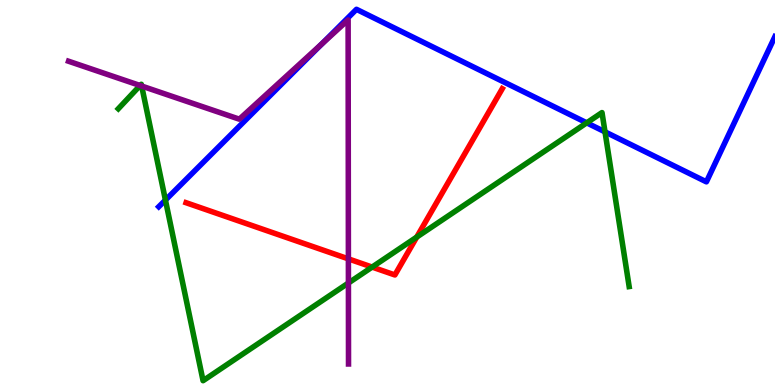[{'lines': ['blue', 'red'], 'intersections': []}, {'lines': ['green', 'red'], 'intersections': [{'x': 4.8, 'y': 3.06}, {'x': 5.38, 'y': 3.84}]}, {'lines': ['purple', 'red'], 'intersections': [{'x': 4.5, 'y': 3.28}]}, {'lines': ['blue', 'green'], 'intersections': [{'x': 2.13, 'y': 4.8}, {'x': 7.57, 'y': 6.81}, {'x': 7.81, 'y': 6.58}]}, {'lines': ['blue', 'purple'], 'intersections': [{'x': 4.15, 'y': 8.86}]}, {'lines': ['green', 'purple'], 'intersections': [{'x': 1.81, 'y': 7.78}, {'x': 1.83, 'y': 7.77}, {'x': 4.5, 'y': 2.65}]}]